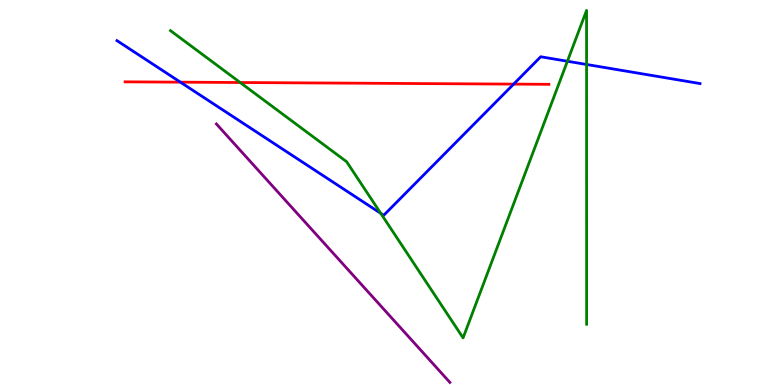[{'lines': ['blue', 'red'], 'intersections': [{'x': 2.33, 'y': 7.87}, {'x': 6.63, 'y': 7.82}]}, {'lines': ['green', 'red'], 'intersections': [{'x': 3.1, 'y': 7.86}]}, {'lines': ['purple', 'red'], 'intersections': []}, {'lines': ['blue', 'green'], 'intersections': [{'x': 4.91, 'y': 4.46}, {'x': 7.32, 'y': 8.41}, {'x': 7.57, 'y': 8.33}]}, {'lines': ['blue', 'purple'], 'intersections': []}, {'lines': ['green', 'purple'], 'intersections': []}]